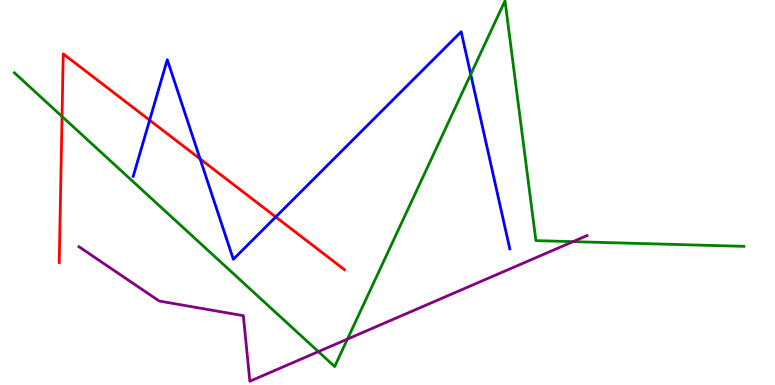[{'lines': ['blue', 'red'], 'intersections': [{'x': 1.93, 'y': 6.88}, {'x': 2.58, 'y': 5.87}, {'x': 3.56, 'y': 4.37}]}, {'lines': ['green', 'red'], 'intersections': [{'x': 0.8, 'y': 6.97}]}, {'lines': ['purple', 'red'], 'intersections': []}, {'lines': ['blue', 'green'], 'intersections': [{'x': 6.07, 'y': 8.07}]}, {'lines': ['blue', 'purple'], 'intersections': []}, {'lines': ['green', 'purple'], 'intersections': [{'x': 4.11, 'y': 0.867}, {'x': 4.48, 'y': 1.19}, {'x': 7.39, 'y': 3.72}]}]